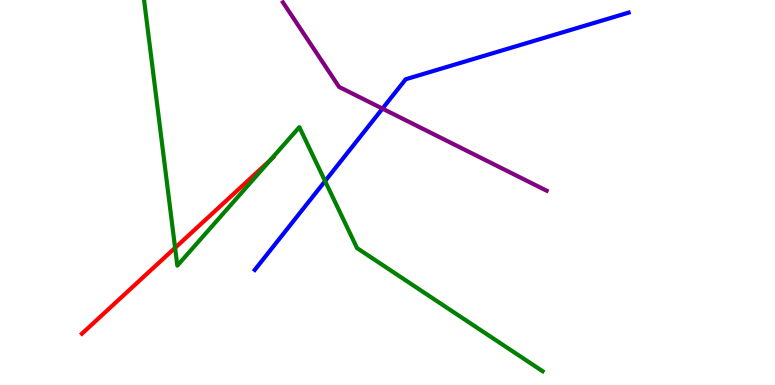[{'lines': ['blue', 'red'], 'intersections': []}, {'lines': ['green', 'red'], 'intersections': [{'x': 2.26, 'y': 3.56}, {'x': 3.49, 'y': 5.84}]}, {'lines': ['purple', 'red'], 'intersections': []}, {'lines': ['blue', 'green'], 'intersections': [{'x': 4.19, 'y': 5.3}]}, {'lines': ['blue', 'purple'], 'intersections': [{'x': 4.94, 'y': 7.18}]}, {'lines': ['green', 'purple'], 'intersections': []}]